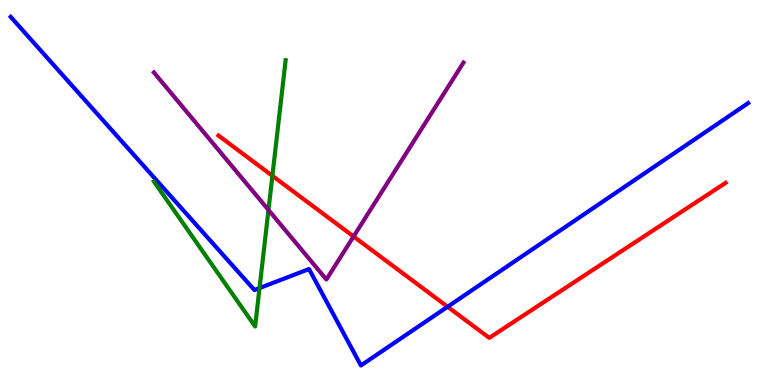[{'lines': ['blue', 'red'], 'intersections': [{'x': 5.78, 'y': 2.03}]}, {'lines': ['green', 'red'], 'intersections': [{'x': 3.51, 'y': 5.43}]}, {'lines': ['purple', 'red'], 'intersections': [{'x': 4.56, 'y': 3.86}]}, {'lines': ['blue', 'green'], 'intersections': [{'x': 3.35, 'y': 2.52}]}, {'lines': ['blue', 'purple'], 'intersections': []}, {'lines': ['green', 'purple'], 'intersections': [{'x': 3.46, 'y': 4.55}]}]